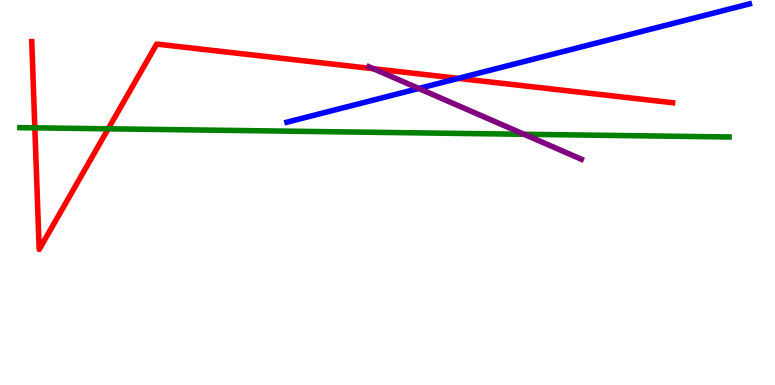[{'lines': ['blue', 'red'], 'intersections': [{'x': 5.91, 'y': 7.96}]}, {'lines': ['green', 'red'], 'intersections': [{'x': 0.45, 'y': 6.68}, {'x': 1.4, 'y': 6.65}]}, {'lines': ['purple', 'red'], 'intersections': [{'x': 4.82, 'y': 8.22}]}, {'lines': ['blue', 'green'], 'intersections': []}, {'lines': ['blue', 'purple'], 'intersections': [{'x': 5.4, 'y': 7.7}]}, {'lines': ['green', 'purple'], 'intersections': [{'x': 6.76, 'y': 6.51}]}]